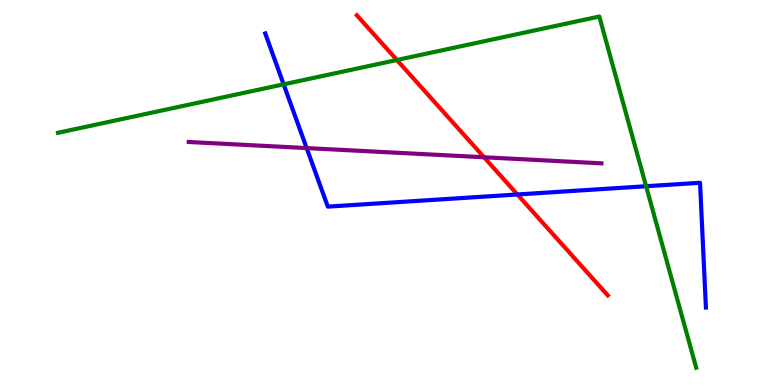[{'lines': ['blue', 'red'], 'intersections': [{'x': 6.68, 'y': 4.95}]}, {'lines': ['green', 'red'], 'intersections': [{'x': 5.12, 'y': 8.44}]}, {'lines': ['purple', 'red'], 'intersections': [{'x': 6.25, 'y': 5.92}]}, {'lines': ['blue', 'green'], 'intersections': [{'x': 3.66, 'y': 7.81}, {'x': 8.34, 'y': 5.16}]}, {'lines': ['blue', 'purple'], 'intersections': [{'x': 3.96, 'y': 6.15}]}, {'lines': ['green', 'purple'], 'intersections': []}]